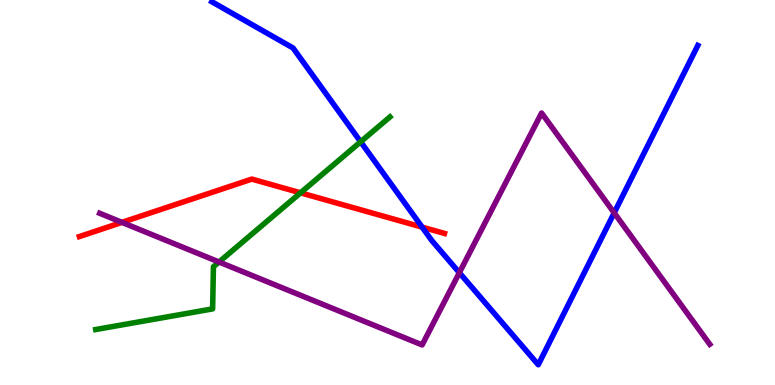[{'lines': ['blue', 'red'], 'intersections': [{'x': 5.45, 'y': 4.1}]}, {'lines': ['green', 'red'], 'intersections': [{'x': 3.88, 'y': 4.99}]}, {'lines': ['purple', 'red'], 'intersections': [{'x': 1.57, 'y': 4.22}]}, {'lines': ['blue', 'green'], 'intersections': [{'x': 4.65, 'y': 6.32}]}, {'lines': ['blue', 'purple'], 'intersections': [{'x': 5.93, 'y': 2.92}, {'x': 7.92, 'y': 4.47}]}, {'lines': ['green', 'purple'], 'intersections': [{'x': 2.83, 'y': 3.19}]}]